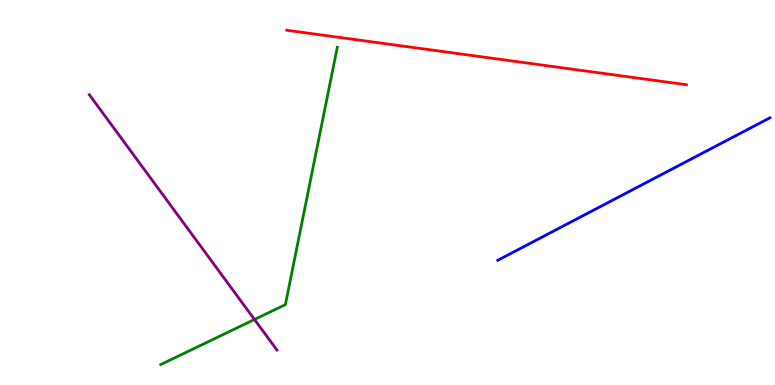[{'lines': ['blue', 'red'], 'intersections': []}, {'lines': ['green', 'red'], 'intersections': []}, {'lines': ['purple', 'red'], 'intersections': []}, {'lines': ['blue', 'green'], 'intersections': []}, {'lines': ['blue', 'purple'], 'intersections': []}, {'lines': ['green', 'purple'], 'intersections': [{'x': 3.28, 'y': 1.7}]}]